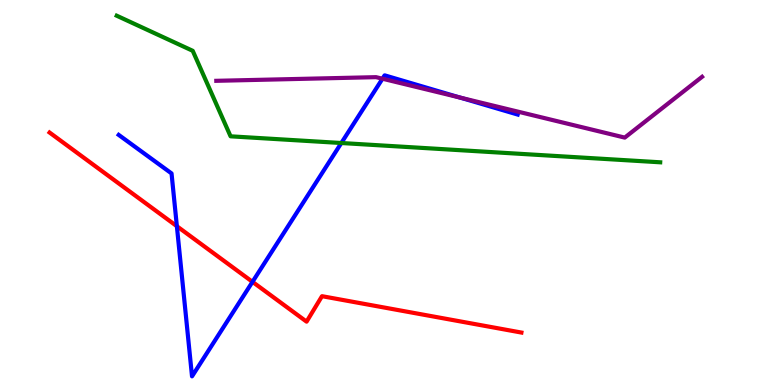[{'lines': ['blue', 'red'], 'intersections': [{'x': 2.28, 'y': 4.12}, {'x': 3.26, 'y': 2.68}]}, {'lines': ['green', 'red'], 'intersections': []}, {'lines': ['purple', 'red'], 'intersections': []}, {'lines': ['blue', 'green'], 'intersections': [{'x': 4.4, 'y': 6.29}]}, {'lines': ['blue', 'purple'], 'intersections': [{'x': 4.94, 'y': 7.96}, {'x': 5.94, 'y': 7.46}]}, {'lines': ['green', 'purple'], 'intersections': []}]